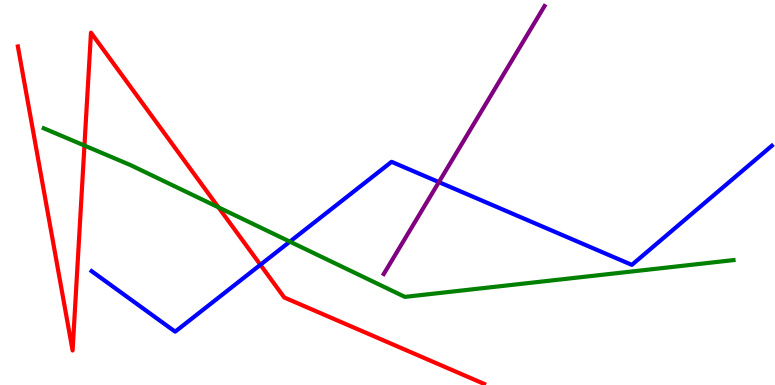[{'lines': ['blue', 'red'], 'intersections': [{'x': 3.36, 'y': 3.12}]}, {'lines': ['green', 'red'], 'intersections': [{'x': 1.09, 'y': 6.22}, {'x': 2.82, 'y': 4.61}]}, {'lines': ['purple', 'red'], 'intersections': []}, {'lines': ['blue', 'green'], 'intersections': [{'x': 3.74, 'y': 3.72}]}, {'lines': ['blue', 'purple'], 'intersections': [{'x': 5.66, 'y': 5.27}]}, {'lines': ['green', 'purple'], 'intersections': []}]